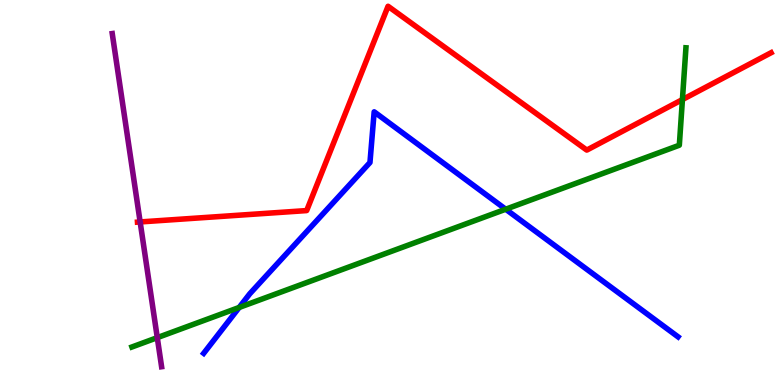[{'lines': ['blue', 'red'], 'intersections': []}, {'lines': ['green', 'red'], 'intersections': [{'x': 8.81, 'y': 7.41}]}, {'lines': ['purple', 'red'], 'intersections': [{'x': 1.81, 'y': 4.24}]}, {'lines': ['blue', 'green'], 'intersections': [{'x': 3.09, 'y': 2.01}, {'x': 6.53, 'y': 4.57}]}, {'lines': ['blue', 'purple'], 'intersections': []}, {'lines': ['green', 'purple'], 'intersections': [{'x': 2.03, 'y': 1.23}]}]